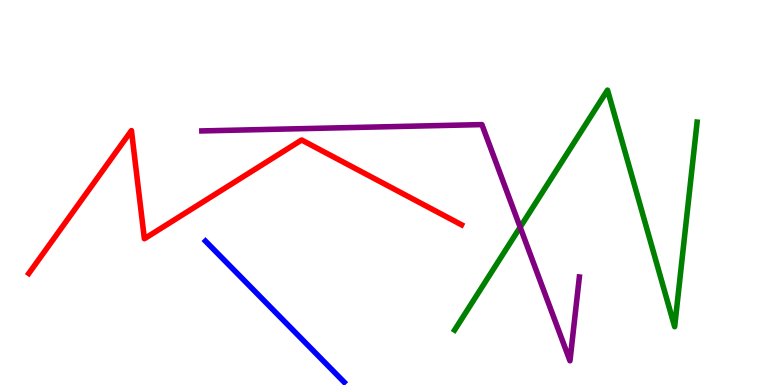[{'lines': ['blue', 'red'], 'intersections': []}, {'lines': ['green', 'red'], 'intersections': []}, {'lines': ['purple', 'red'], 'intersections': []}, {'lines': ['blue', 'green'], 'intersections': []}, {'lines': ['blue', 'purple'], 'intersections': []}, {'lines': ['green', 'purple'], 'intersections': [{'x': 6.71, 'y': 4.1}]}]